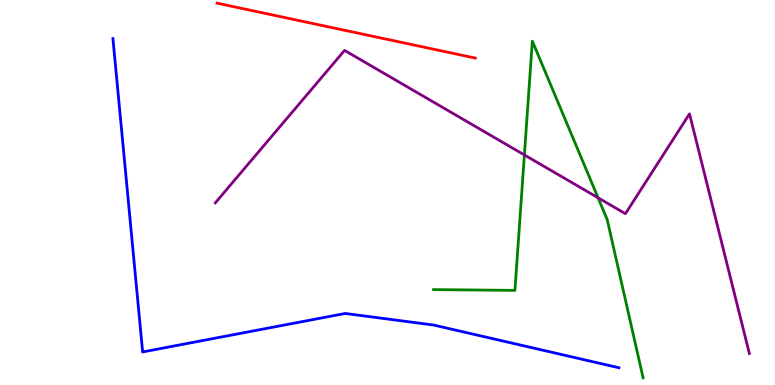[{'lines': ['blue', 'red'], 'intersections': []}, {'lines': ['green', 'red'], 'intersections': []}, {'lines': ['purple', 'red'], 'intersections': []}, {'lines': ['blue', 'green'], 'intersections': []}, {'lines': ['blue', 'purple'], 'intersections': []}, {'lines': ['green', 'purple'], 'intersections': [{'x': 6.77, 'y': 5.98}, {'x': 7.72, 'y': 4.86}]}]